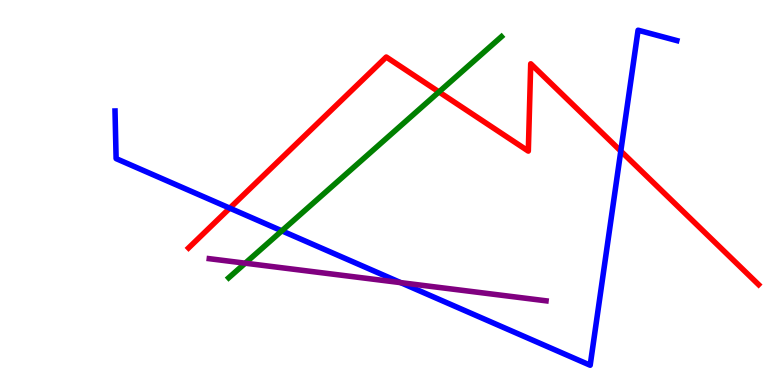[{'lines': ['blue', 'red'], 'intersections': [{'x': 2.96, 'y': 4.59}, {'x': 8.01, 'y': 6.08}]}, {'lines': ['green', 'red'], 'intersections': [{'x': 5.66, 'y': 7.61}]}, {'lines': ['purple', 'red'], 'intersections': []}, {'lines': ['blue', 'green'], 'intersections': [{'x': 3.64, 'y': 4.0}]}, {'lines': ['blue', 'purple'], 'intersections': [{'x': 5.17, 'y': 2.66}]}, {'lines': ['green', 'purple'], 'intersections': [{'x': 3.16, 'y': 3.16}]}]